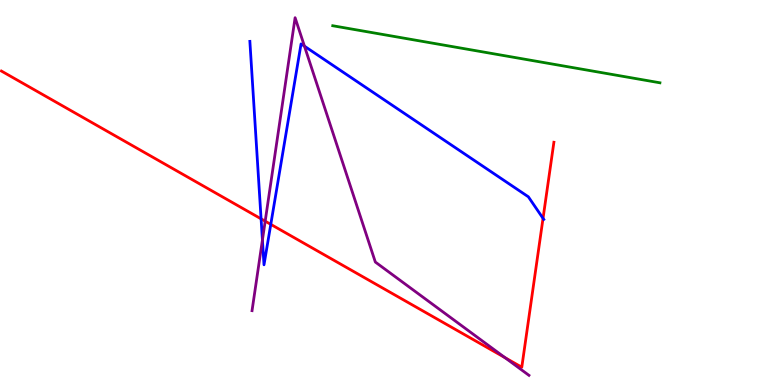[{'lines': ['blue', 'red'], 'intersections': [{'x': 3.37, 'y': 4.32}, {'x': 3.49, 'y': 4.17}, {'x': 7.01, 'y': 4.33}]}, {'lines': ['green', 'red'], 'intersections': []}, {'lines': ['purple', 'red'], 'intersections': [{'x': 3.42, 'y': 4.26}, {'x': 6.52, 'y': 0.71}]}, {'lines': ['blue', 'green'], 'intersections': []}, {'lines': ['blue', 'purple'], 'intersections': [{'x': 3.39, 'y': 3.77}, {'x': 3.93, 'y': 8.8}]}, {'lines': ['green', 'purple'], 'intersections': []}]